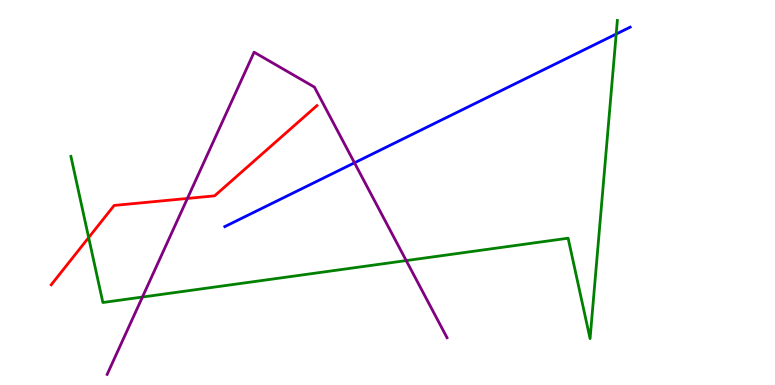[{'lines': ['blue', 'red'], 'intersections': []}, {'lines': ['green', 'red'], 'intersections': [{'x': 1.14, 'y': 3.83}]}, {'lines': ['purple', 'red'], 'intersections': [{'x': 2.42, 'y': 4.85}]}, {'lines': ['blue', 'green'], 'intersections': [{'x': 7.95, 'y': 9.12}]}, {'lines': ['blue', 'purple'], 'intersections': [{'x': 4.57, 'y': 5.77}]}, {'lines': ['green', 'purple'], 'intersections': [{'x': 1.84, 'y': 2.28}, {'x': 5.24, 'y': 3.23}]}]